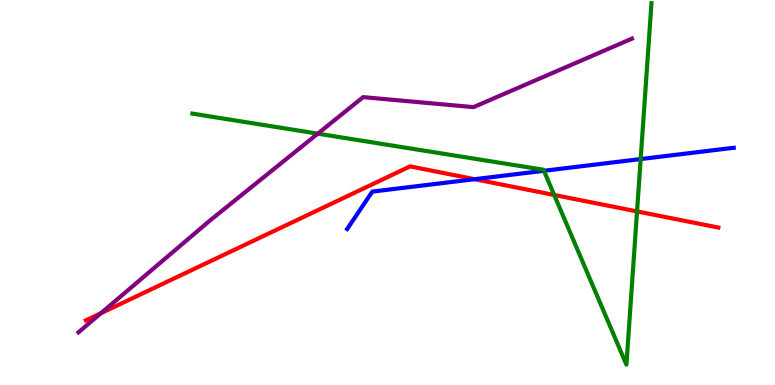[{'lines': ['blue', 'red'], 'intersections': [{'x': 6.12, 'y': 5.35}]}, {'lines': ['green', 'red'], 'intersections': [{'x': 7.15, 'y': 4.94}, {'x': 8.22, 'y': 4.51}]}, {'lines': ['purple', 'red'], 'intersections': [{'x': 1.3, 'y': 1.87}]}, {'lines': ['blue', 'green'], 'intersections': [{'x': 7.02, 'y': 5.56}, {'x': 8.27, 'y': 5.87}]}, {'lines': ['blue', 'purple'], 'intersections': []}, {'lines': ['green', 'purple'], 'intersections': [{'x': 4.1, 'y': 6.53}]}]